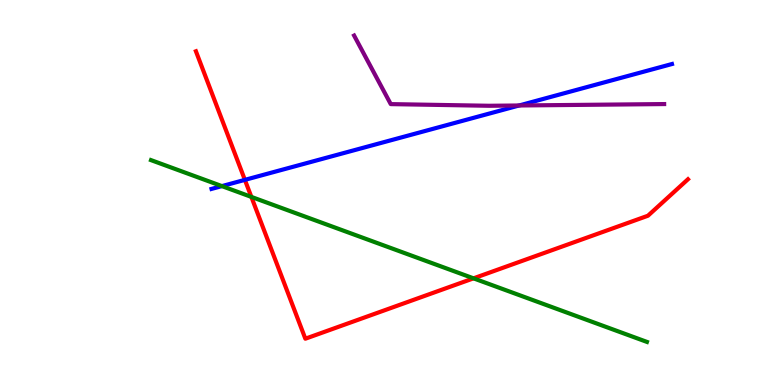[{'lines': ['blue', 'red'], 'intersections': [{'x': 3.16, 'y': 5.33}]}, {'lines': ['green', 'red'], 'intersections': [{'x': 3.24, 'y': 4.89}, {'x': 6.11, 'y': 2.77}]}, {'lines': ['purple', 'red'], 'intersections': []}, {'lines': ['blue', 'green'], 'intersections': [{'x': 2.86, 'y': 5.17}]}, {'lines': ['blue', 'purple'], 'intersections': [{'x': 6.7, 'y': 7.26}]}, {'lines': ['green', 'purple'], 'intersections': []}]